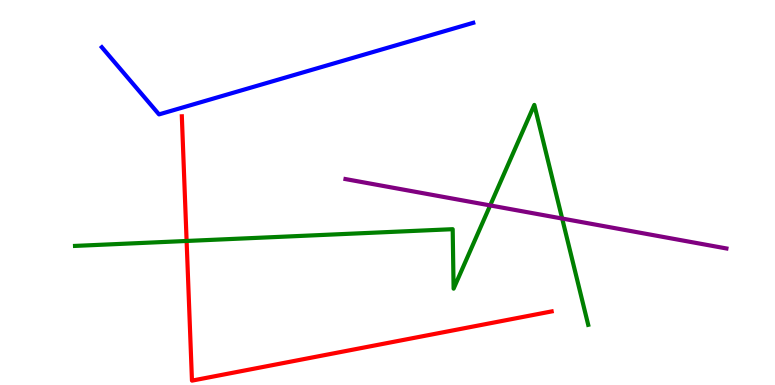[{'lines': ['blue', 'red'], 'intersections': []}, {'lines': ['green', 'red'], 'intersections': [{'x': 2.41, 'y': 3.74}]}, {'lines': ['purple', 'red'], 'intersections': []}, {'lines': ['blue', 'green'], 'intersections': []}, {'lines': ['blue', 'purple'], 'intersections': []}, {'lines': ['green', 'purple'], 'intersections': [{'x': 6.32, 'y': 4.66}, {'x': 7.25, 'y': 4.32}]}]